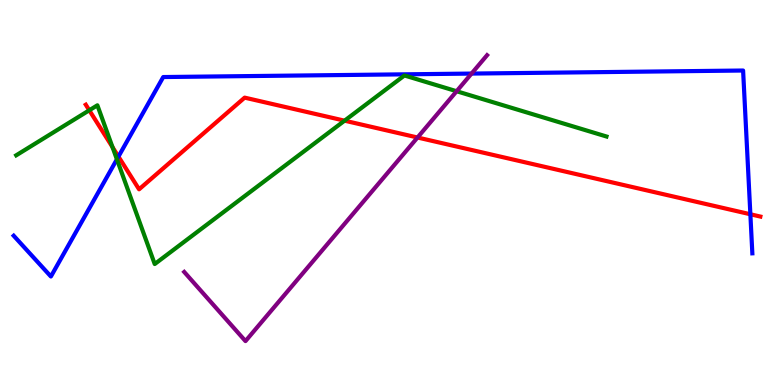[{'lines': ['blue', 'red'], 'intersections': [{'x': 1.53, 'y': 5.93}, {'x': 9.68, 'y': 4.43}]}, {'lines': ['green', 'red'], 'intersections': [{'x': 1.15, 'y': 7.14}, {'x': 1.45, 'y': 6.18}, {'x': 4.45, 'y': 6.87}]}, {'lines': ['purple', 'red'], 'intersections': [{'x': 5.39, 'y': 6.43}]}, {'lines': ['blue', 'green'], 'intersections': [{'x': 1.51, 'y': 5.86}]}, {'lines': ['blue', 'purple'], 'intersections': [{'x': 6.08, 'y': 8.09}]}, {'lines': ['green', 'purple'], 'intersections': [{'x': 5.89, 'y': 7.63}]}]